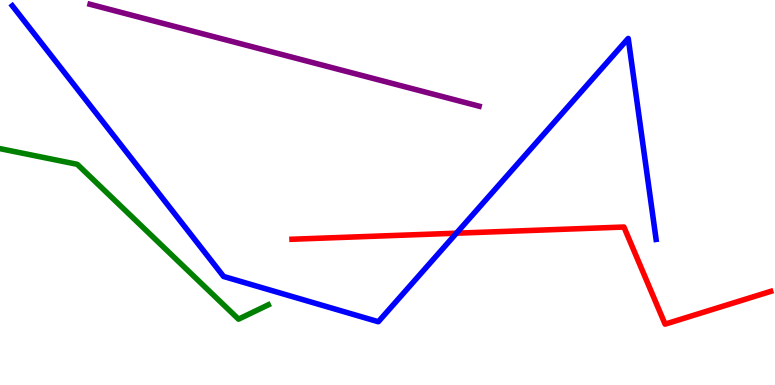[{'lines': ['blue', 'red'], 'intersections': [{'x': 5.89, 'y': 3.94}]}, {'lines': ['green', 'red'], 'intersections': []}, {'lines': ['purple', 'red'], 'intersections': []}, {'lines': ['blue', 'green'], 'intersections': []}, {'lines': ['blue', 'purple'], 'intersections': []}, {'lines': ['green', 'purple'], 'intersections': []}]